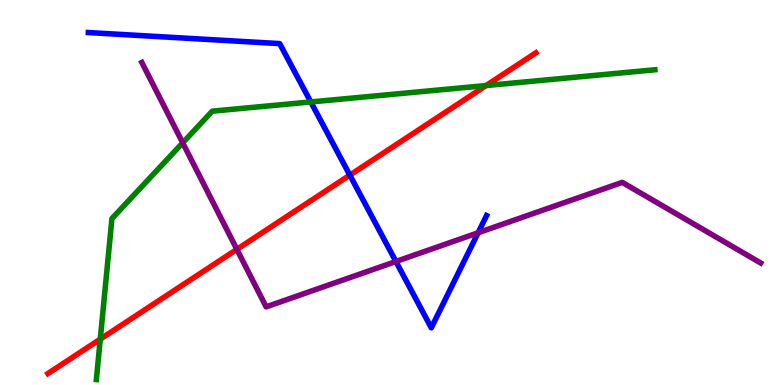[{'lines': ['blue', 'red'], 'intersections': [{'x': 4.51, 'y': 5.45}]}, {'lines': ['green', 'red'], 'intersections': [{'x': 1.29, 'y': 1.19}, {'x': 6.27, 'y': 7.78}]}, {'lines': ['purple', 'red'], 'intersections': [{'x': 3.06, 'y': 3.52}]}, {'lines': ['blue', 'green'], 'intersections': [{'x': 4.01, 'y': 7.35}]}, {'lines': ['blue', 'purple'], 'intersections': [{'x': 5.11, 'y': 3.21}, {'x': 6.17, 'y': 3.95}]}, {'lines': ['green', 'purple'], 'intersections': [{'x': 2.36, 'y': 6.29}]}]